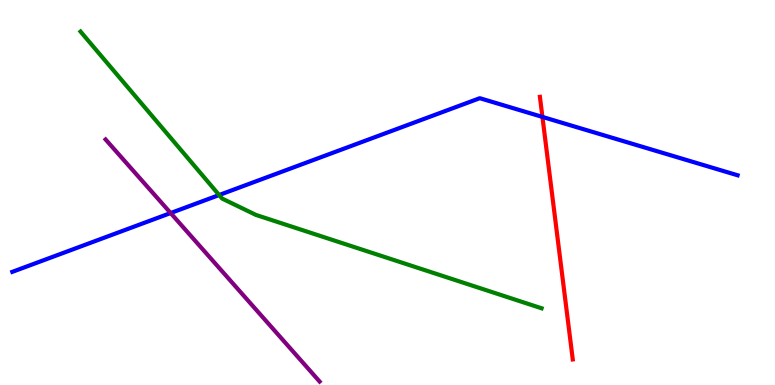[{'lines': ['blue', 'red'], 'intersections': [{'x': 7.0, 'y': 6.96}]}, {'lines': ['green', 'red'], 'intersections': []}, {'lines': ['purple', 'red'], 'intersections': []}, {'lines': ['blue', 'green'], 'intersections': [{'x': 2.83, 'y': 4.93}]}, {'lines': ['blue', 'purple'], 'intersections': [{'x': 2.2, 'y': 4.47}]}, {'lines': ['green', 'purple'], 'intersections': []}]